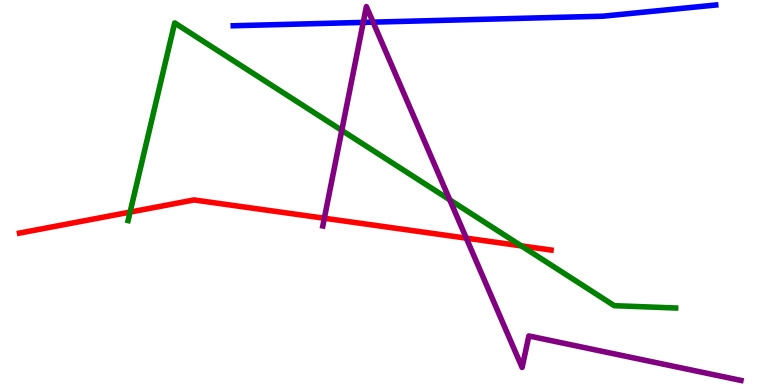[{'lines': ['blue', 'red'], 'intersections': []}, {'lines': ['green', 'red'], 'intersections': [{'x': 1.68, 'y': 4.49}, {'x': 6.73, 'y': 3.61}]}, {'lines': ['purple', 'red'], 'intersections': [{'x': 4.19, 'y': 4.33}, {'x': 6.02, 'y': 3.81}]}, {'lines': ['blue', 'green'], 'intersections': []}, {'lines': ['blue', 'purple'], 'intersections': [{'x': 4.69, 'y': 9.42}, {'x': 4.81, 'y': 9.42}]}, {'lines': ['green', 'purple'], 'intersections': [{'x': 4.41, 'y': 6.61}, {'x': 5.8, 'y': 4.81}]}]